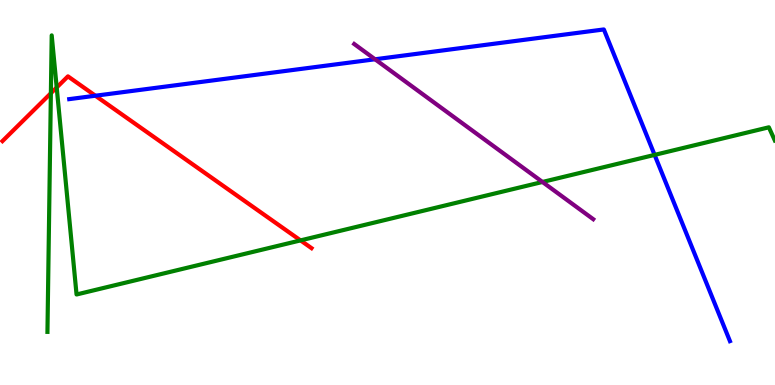[{'lines': ['blue', 'red'], 'intersections': [{'x': 1.23, 'y': 7.51}]}, {'lines': ['green', 'red'], 'intersections': [{'x': 0.656, 'y': 7.58}, {'x': 0.732, 'y': 7.73}, {'x': 3.88, 'y': 3.76}]}, {'lines': ['purple', 'red'], 'intersections': []}, {'lines': ['blue', 'green'], 'intersections': [{'x': 8.45, 'y': 5.98}]}, {'lines': ['blue', 'purple'], 'intersections': [{'x': 4.84, 'y': 8.46}]}, {'lines': ['green', 'purple'], 'intersections': [{'x': 7.0, 'y': 5.27}]}]